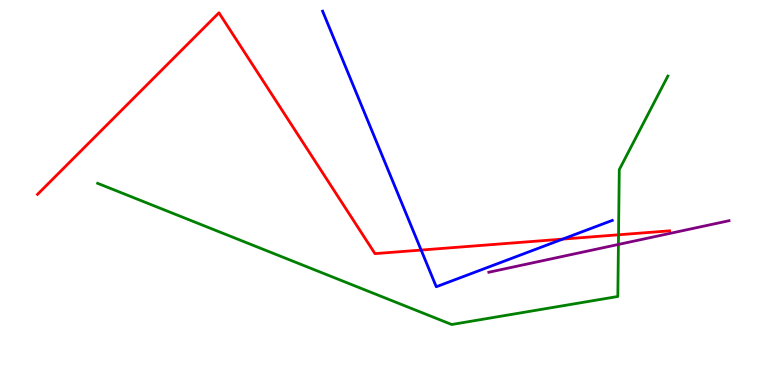[{'lines': ['blue', 'red'], 'intersections': [{'x': 5.43, 'y': 3.5}, {'x': 7.26, 'y': 3.79}]}, {'lines': ['green', 'red'], 'intersections': [{'x': 7.98, 'y': 3.9}]}, {'lines': ['purple', 'red'], 'intersections': []}, {'lines': ['blue', 'green'], 'intersections': []}, {'lines': ['blue', 'purple'], 'intersections': []}, {'lines': ['green', 'purple'], 'intersections': [{'x': 7.98, 'y': 3.65}]}]